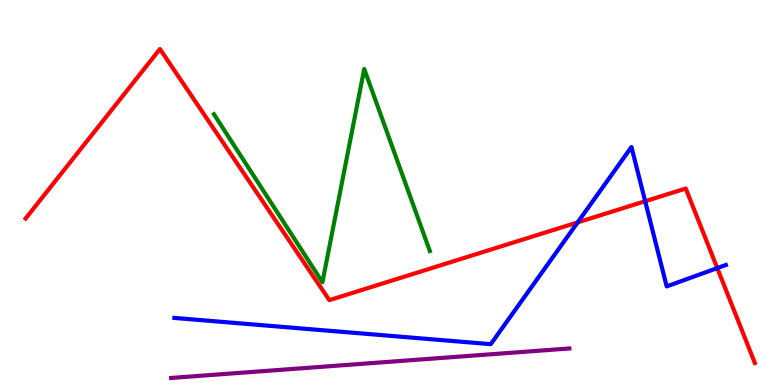[{'lines': ['blue', 'red'], 'intersections': [{'x': 7.45, 'y': 4.22}, {'x': 8.32, 'y': 4.77}, {'x': 9.26, 'y': 3.04}]}, {'lines': ['green', 'red'], 'intersections': []}, {'lines': ['purple', 'red'], 'intersections': []}, {'lines': ['blue', 'green'], 'intersections': []}, {'lines': ['blue', 'purple'], 'intersections': []}, {'lines': ['green', 'purple'], 'intersections': []}]